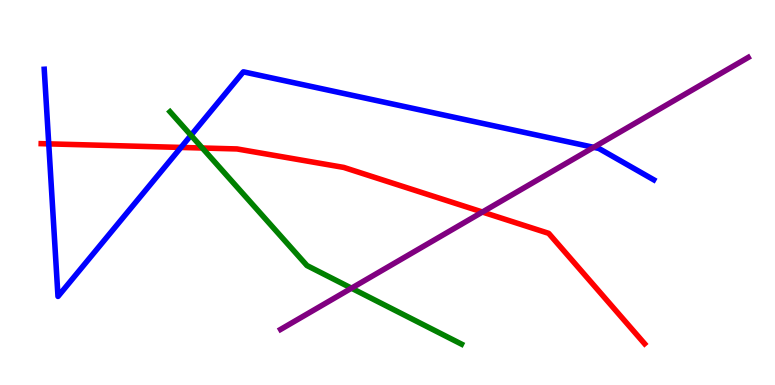[{'lines': ['blue', 'red'], 'intersections': [{'x': 0.629, 'y': 6.26}, {'x': 2.33, 'y': 6.17}]}, {'lines': ['green', 'red'], 'intersections': [{'x': 2.61, 'y': 6.16}]}, {'lines': ['purple', 'red'], 'intersections': [{'x': 6.22, 'y': 4.49}]}, {'lines': ['blue', 'green'], 'intersections': [{'x': 2.46, 'y': 6.49}]}, {'lines': ['blue', 'purple'], 'intersections': [{'x': 7.66, 'y': 6.17}]}, {'lines': ['green', 'purple'], 'intersections': [{'x': 4.54, 'y': 2.51}]}]